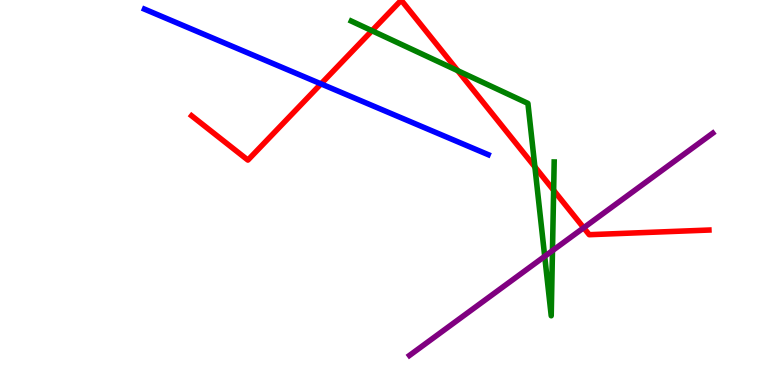[{'lines': ['blue', 'red'], 'intersections': [{'x': 4.14, 'y': 7.82}]}, {'lines': ['green', 'red'], 'intersections': [{'x': 4.8, 'y': 9.2}, {'x': 5.91, 'y': 8.16}, {'x': 6.9, 'y': 5.67}, {'x': 7.14, 'y': 5.06}]}, {'lines': ['purple', 'red'], 'intersections': [{'x': 7.53, 'y': 4.08}]}, {'lines': ['blue', 'green'], 'intersections': []}, {'lines': ['blue', 'purple'], 'intersections': []}, {'lines': ['green', 'purple'], 'intersections': [{'x': 7.03, 'y': 3.34}, {'x': 7.13, 'y': 3.49}]}]